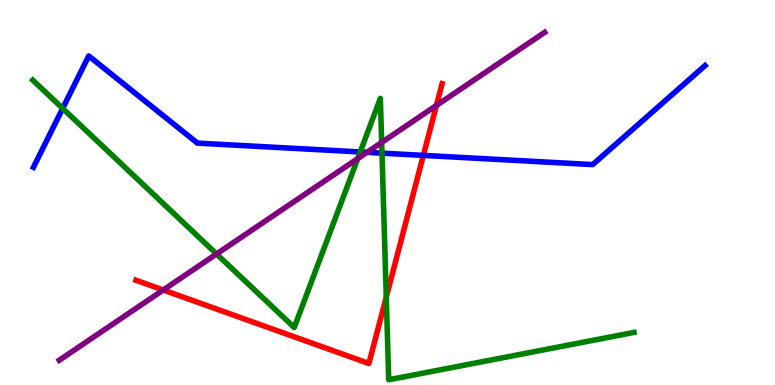[{'lines': ['blue', 'red'], 'intersections': [{'x': 5.46, 'y': 5.96}]}, {'lines': ['green', 'red'], 'intersections': [{'x': 4.98, 'y': 2.28}]}, {'lines': ['purple', 'red'], 'intersections': [{'x': 2.11, 'y': 2.47}, {'x': 5.63, 'y': 7.26}]}, {'lines': ['blue', 'green'], 'intersections': [{'x': 0.809, 'y': 7.18}, {'x': 4.65, 'y': 6.05}, {'x': 4.93, 'y': 6.02}]}, {'lines': ['blue', 'purple'], 'intersections': [{'x': 4.74, 'y': 6.04}]}, {'lines': ['green', 'purple'], 'intersections': [{'x': 2.79, 'y': 3.4}, {'x': 4.62, 'y': 5.88}, {'x': 4.92, 'y': 6.3}]}]